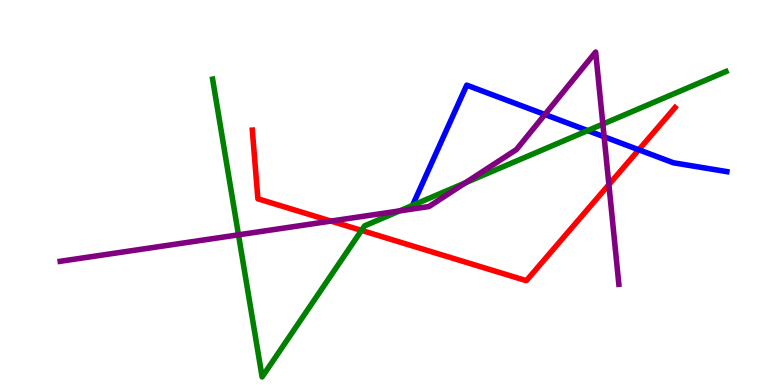[{'lines': ['blue', 'red'], 'intersections': [{'x': 8.24, 'y': 6.11}]}, {'lines': ['green', 'red'], 'intersections': [{'x': 4.66, 'y': 4.02}]}, {'lines': ['purple', 'red'], 'intersections': [{'x': 4.27, 'y': 4.26}, {'x': 7.86, 'y': 5.21}]}, {'lines': ['blue', 'green'], 'intersections': [{'x': 5.32, 'y': 4.67}, {'x': 7.58, 'y': 6.61}]}, {'lines': ['blue', 'purple'], 'intersections': [{'x': 7.03, 'y': 7.03}, {'x': 7.79, 'y': 6.45}]}, {'lines': ['green', 'purple'], 'intersections': [{'x': 3.08, 'y': 3.9}, {'x': 5.16, 'y': 4.52}, {'x': 6.01, 'y': 5.25}, {'x': 7.78, 'y': 6.78}]}]